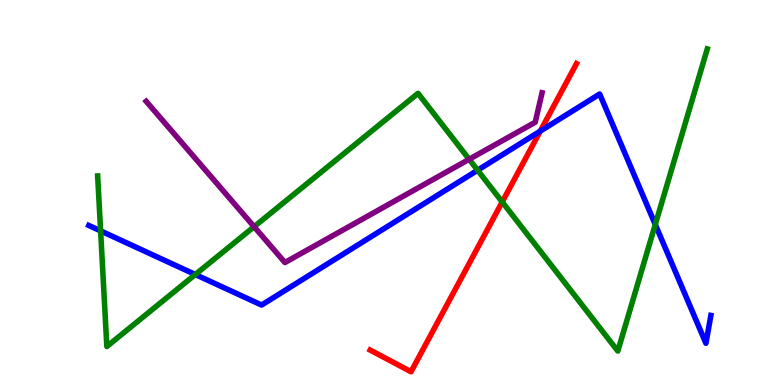[{'lines': ['blue', 'red'], 'intersections': [{'x': 6.97, 'y': 6.59}]}, {'lines': ['green', 'red'], 'intersections': [{'x': 6.48, 'y': 4.75}]}, {'lines': ['purple', 'red'], 'intersections': []}, {'lines': ['blue', 'green'], 'intersections': [{'x': 1.3, 'y': 4.0}, {'x': 2.52, 'y': 2.87}, {'x': 6.16, 'y': 5.58}, {'x': 8.46, 'y': 4.17}]}, {'lines': ['blue', 'purple'], 'intersections': []}, {'lines': ['green', 'purple'], 'intersections': [{'x': 3.28, 'y': 4.11}, {'x': 6.05, 'y': 5.86}]}]